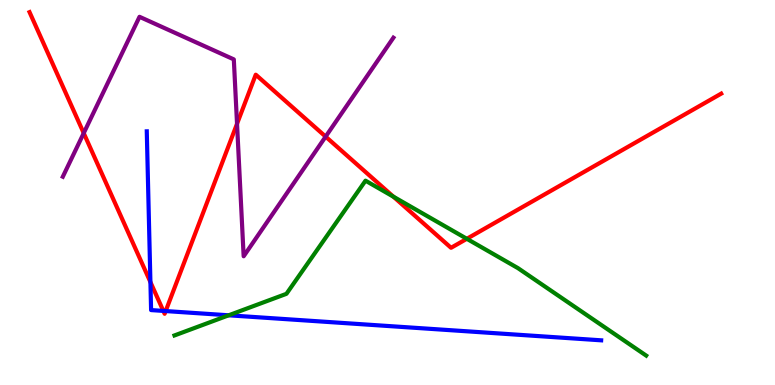[{'lines': ['blue', 'red'], 'intersections': [{'x': 1.94, 'y': 2.67}, {'x': 2.11, 'y': 1.92}, {'x': 2.14, 'y': 1.92}]}, {'lines': ['green', 'red'], 'intersections': [{'x': 5.08, 'y': 4.89}, {'x': 6.02, 'y': 3.8}]}, {'lines': ['purple', 'red'], 'intersections': [{'x': 1.08, 'y': 6.54}, {'x': 3.06, 'y': 6.78}, {'x': 4.2, 'y': 6.45}]}, {'lines': ['blue', 'green'], 'intersections': [{'x': 2.95, 'y': 1.81}]}, {'lines': ['blue', 'purple'], 'intersections': []}, {'lines': ['green', 'purple'], 'intersections': []}]